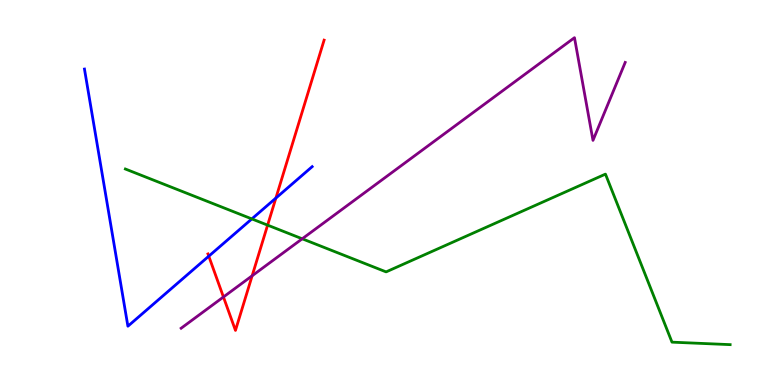[{'lines': ['blue', 'red'], 'intersections': [{'x': 2.69, 'y': 3.35}, {'x': 3.56, 'y': 4.85}]}, {'lines': ['green', 'red'], 'intersections': [{'x': 3.45, 'y': 4.15}]}, {'lines': ['purple', 'red'], 'intersections': [{'x': 2.88, 'y': 2.29}, {'x': 3.25, 'y': 2.84}]}, {'lines': ['blue', 'green'], 'intersections': [{'x': 3.25, 'y': 4.31}]}, {'lines': ['blue', 'purple'], 'intersections': []}, {'lines': ['green', 'purple'], 'intersections': [{'x': 3.9, 'y': 3.8}]}]